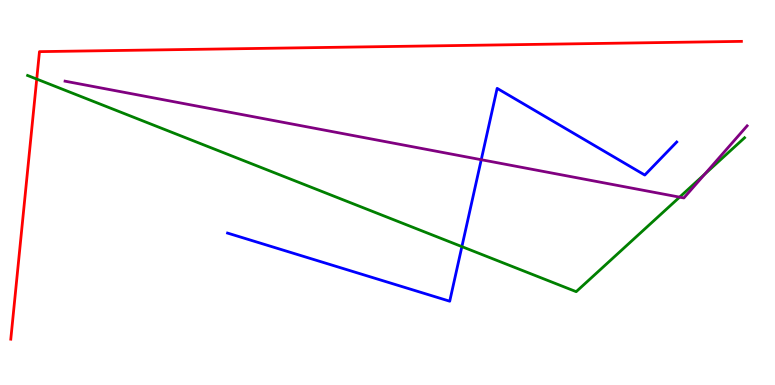[{'lines': ['blue', 'red'], 'intersections': []}, {'lines': ['green', 'red'], 'intersections': [{'x': 0.474, 'y': 7.95}]}, {'lines': ['purple', 'red'], 'intersections': []}, {'lines': ['blue', 'green'], 'intersections': [{'x': 5.96, 'y': 3.59}]}, {'lines': ['blue', 'purple'], 'intersections': [{'x': 6.21, 'y': 5.85}]}, {'lines': ['green', 'purple'], 'intersections': [{'x': 8.77, 'y': 4.88}, {'x': 9.09, 'y': 5.48}]}]